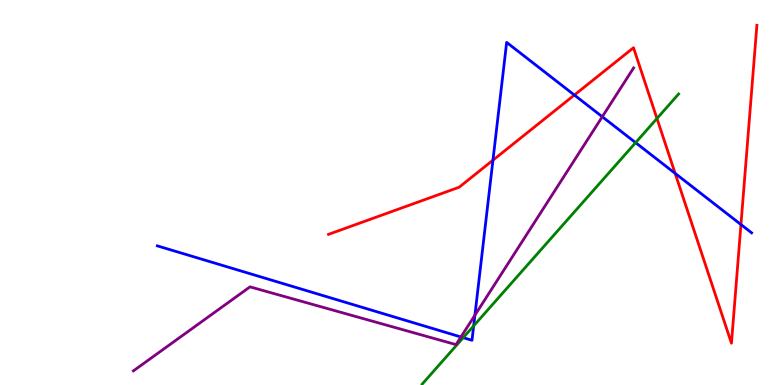[{'lines': ['blue', 'red'], 'intersections': [{'x': 6.36, 'y': 5.84}, {'x': 7.41, 'y': 7.53}, {'x': 8.71, 'y': 5.5}, {'x': 9.56, 'y': 4.17}]}, {'lines': ['green', 'red'], 'intersections': [{'x': 8.48, 'y': 6.92}]}, {'lines': ['purple', 'red'], 'intersections': []}, {'lines': ['blue', 'green'], 'intersections': [{'x': 5.98, 'y': 1.23}, {'x': 6.11, 'y': 1.54}, {'x': 8.2, 'y': 6.29}]}, {'lines': ['blue', 'purple'], 'intersections': [{'x': 5.95, 'y': 1.25}, {'x': 6.13, 'y': 1.81}, {'x': 7.77, 'y': 6.97}]}, {'lines': ['green', 'purple'], 'intersections': []}]